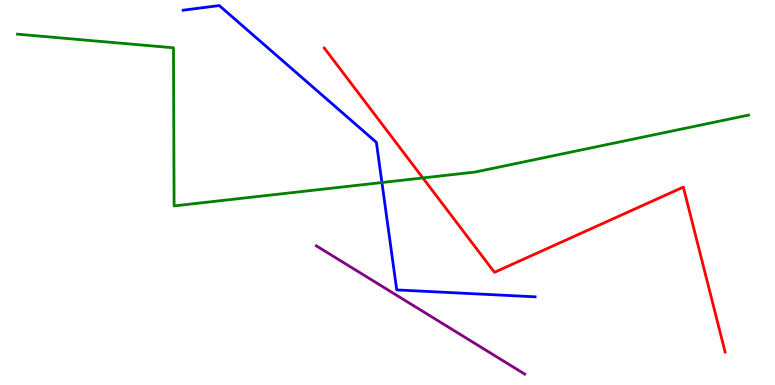[{'lines': ['blue', 'red'], 'intersections': []}, {'lines': ['green', 'red'], 'intersections': [{'x': 5.46, 'y': 5.38}]}, {'lines': ['purple', 'red'], 'intersections': []}, {'lines': ['blue', 'green'], 'intersections': [{'x': 4.93, 'y': 5.26}]}, {'lines': ['blue', 'purple'], 'intersections': []}, {'lines': ['green', 'purple'], 'intersections': []}]